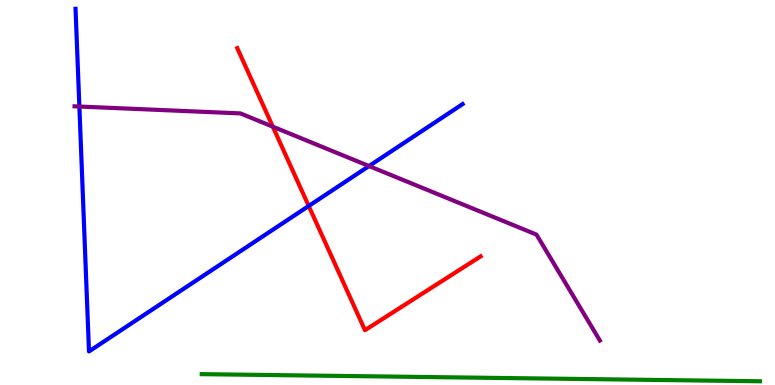[{'lines': ['blue', 'red'], 'intersections': [{'x': 3.98, 'y': 4.65}]}, {'lines': ['green', 'red'], 'intersections': []}, {'lines': ['purple', 'red'], 'intersections': [{'x': 3.52, 'y': 6.71}]}, {'lines': ['blue', 'green'], 'intersections': []}, {'lines': ['blue', 'purple'], 'intersections': [{'x': 1.02, 'y': 7.23}, {'x': 4.76, 'y': 5.69}]}, {'lines': ['green', 'purple'], 'intersections': []}]